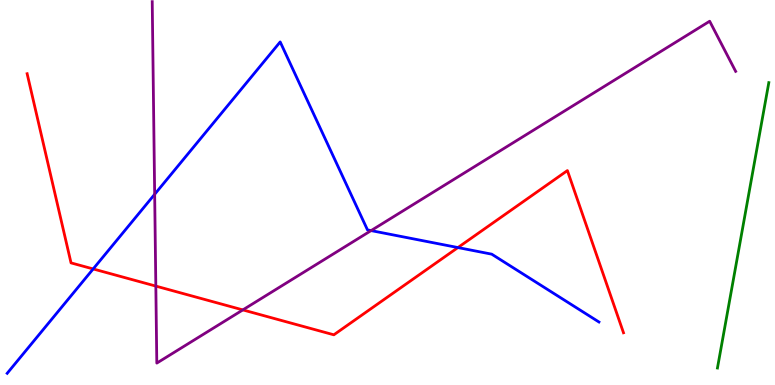[{'lines': ['blue', 'red'], 'intersections': [{'x': 1.2, 'y': 3.01}, {'x': 5.91, 'y': 3.57}]}, {'lines': ['green', 'red'], 'intersections': []}, {'lines': ['purple', 'red'], 'intersections': [{'x': 2.01, 'y': 2.57}, {'x': 3.13, 'y': 1.95}]}, {'lines': ['blue', 'green'], 'intersections': []}, {'lines': ['blue', 'purple'], 'intersections': [{'x': 2.0, 'y': 4.95}, {'x': 4.79, 'y': 4.01}]}, {'lines': ['green', 'purple'], 'intersections': []}]